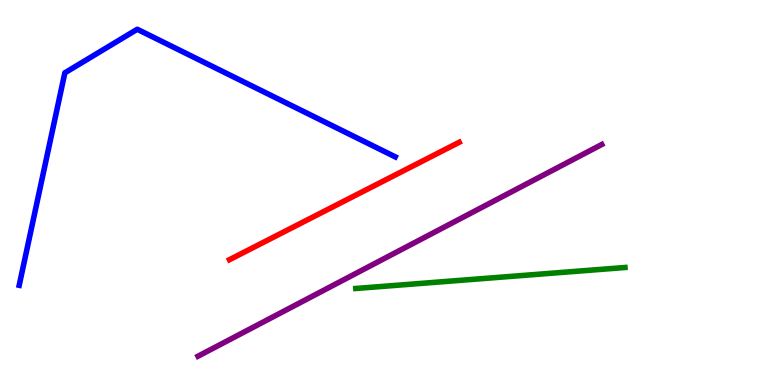[{'lines': ['blue', 'red'], 'intersections': []}, {'lines': ['green', 'red'], 'intersections': []}, {'lines': ['purple', 'red'], 'intersections': []}, {'lines': ['blue', 'green'], 'intersections': []}, {'lines': ['blue', 'purple'], 'intersections': []}, {'lines': ['green', 'purple'], 'intersections': []}]